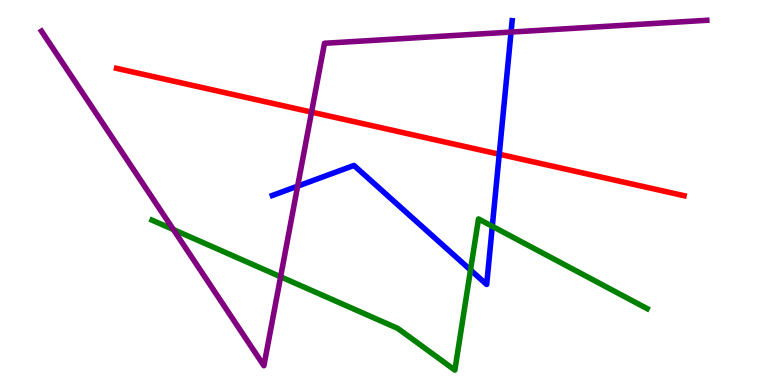[{'lines': ['blue', 'red'], 'intersections': [{'x': 6.44, 'y': 5.99}]}, {'lines': ['green', 'red'], 'intersections': []}, {'lines': ['purple', 'red'], 'intersections': [{'x': 4.02, 'y': 7.09}]}, {'lines': ['blue', 'green'], 'intersections': [{'x': 6.07, 'y': 2.99}, {'x': 6.35, 'y': 4.12}]}, {'lines': ['blue', 'purple'], 'intersections': [{'x': 3.84, 'y': 5.16}, {'x': 6.59, 'y': 9.17}]}, {'lines': ['green', 'purple'], 'intersections': [{'x': 2.24, 'y': 4.04}, {'x': 3.62, 'y': 2.81}]}]